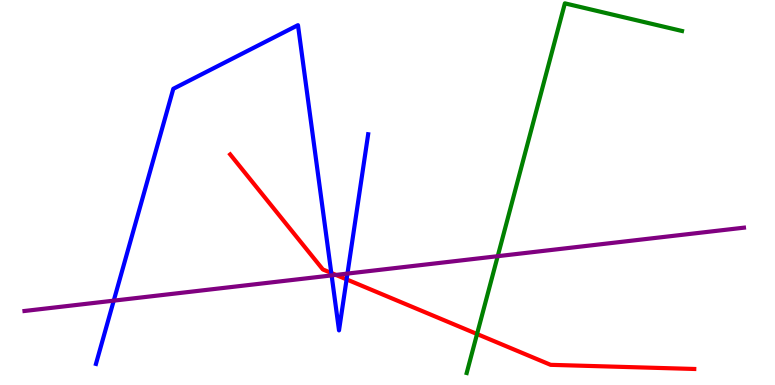[{'lines': ['blue', 'red'], 'intersections': [{'x': 4.27, 'y': 2.91}, {'x': 4.47, 'y': 2.74}]}, {'lines': ['green', 'red'], 'intersections': [{'x': 6.16, 'y': 1.32}]}, {'lines': ['purple', 'red'], 'intersections': [{'x': 4.33, 'y': 2.86}]}, {'lines': ['blue', 'green'], 'intersections': []}, {'lines': ['blue', 'purple'], 'intersections': [{'x': 1.47, 'y': 2.19}, {'x': 4.28, 'y': 2.85}, {'x': 4.48, 'y': 2.89}]}, {'lines': ['green', 'purple'], 'intersections': [{'x': 6.42, 'y': 3.35}]}]